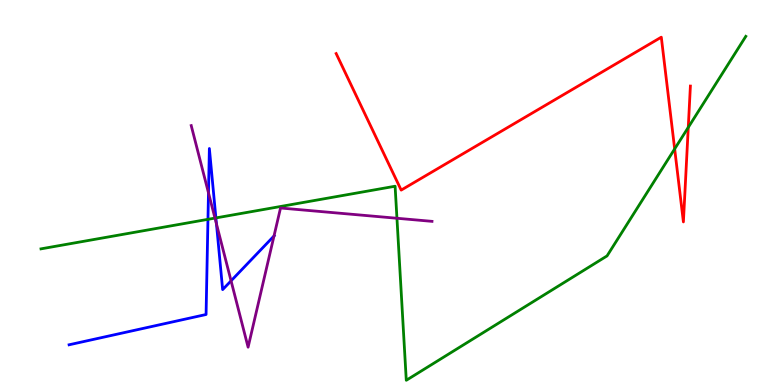[{'lines': ['blue', 'red'], 'intersections': []}, {'lines': ['green', 'red'], 'intersections': [{'x': 8.71, 'y': 6.13}, {'x': 8.88, 'y': 6.69}]}, {'lines': ['purple', 'red'], 'intersections': []}, {'lines': ['blue', 'green'], 'intersections': [{'x': 2.68, 'y': 4.3}, {'x': 2.79, 'y': 4.34}]}, {'lines': ['blue', 'purple'], 'intersections': [{'x': 2.69, 'y': 4.99}, {'x': 2.79, 'y': 4.18}, {'x': 2.98, 'y': 2.71}, {'x': 3.54, 'y': 3.87}]}, {'lines': ['green', 'purple'], 'intersections': [{'x': 2.77, 'y': 4.34}, {'x': 5.12, 'y': 4.33}]}]